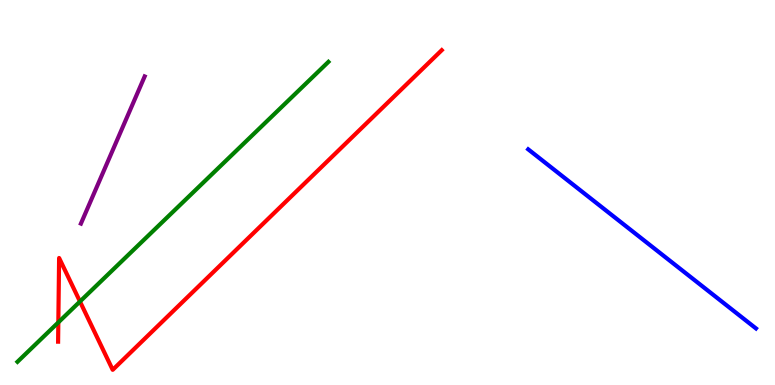[{'lines': ['blue', 'red'], 'intersections': []}, {'lines': ['green', 'red'], 'intersections': [{'x': 0.753, 'y': 1.63}, {'x': 1.03, 'y': 2.17}]}, {'lines': ['purple', 'red'], 'intersections': []}, {'lines': ['blue', 'green'], 'intersections': []}, {'lines': ['blue', 'purple'], 'intersections': []}, {'lines': ['green', 'purple'], 'intersections': []}]